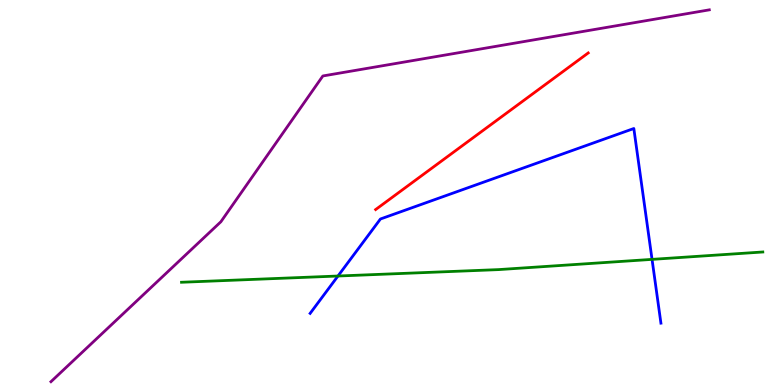[{'lines': ['blue', 'red'], 'intersections': []}, {'lines': ['green', 'red'], 'intersections': []}, {'lines': ['purple', 'red'], 'intersections': []}, {'lines': ['blue', 'green'], 'intersections': [{'x': 4.36, 'y': 2.83}, {'x': 8.41, 'y': 3.26}]}, {'lines': ['blue', 'purple'], 'intersections': []}, {'lines': ['green', 'purple'], 'intersections': []}]